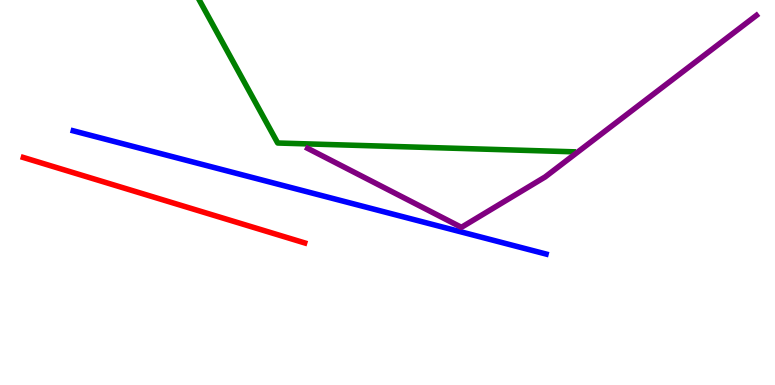[{'lines': ['blue', 'red'], 'intersections': []}, {'lines': ['green', 'red'], 'intersections': []}, {'lines': ['purple', 'red'], 'intersections': []}, {'lines': ['blue', 'green'], 'intersections': []}, {'lines': ['blue', 'purple'], 'intersections': []}, {'lines': ['green', 'purple'], 'intersections': []}]